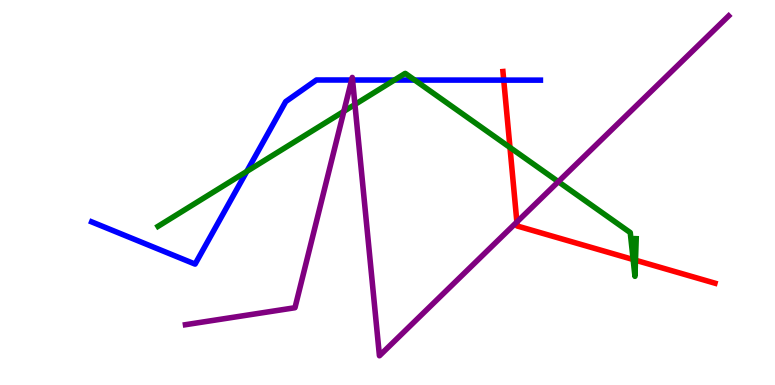[{'lines': ['blue', 'red'], 'intersections': [{'x': 6.5, 'y': 7.92}]}, {'lines': ['green', 'red'], 'intersections': [{'x': 6.58, 'y': 6.17}, {'x': 8.17, 'y': 3.26}, {'x': 8.2, 'y': 3.24}]}, {'lines': ['purple', 'red'], 'intersections': [{'x': 6.67, 'y': 4.23}]}, {'lines': ['blue', 'green'], 'intersections': [{'x': 3.18, 'y': 5.55}, {'x': 5.09, 'y': 7.92}, {'x': 5.35, 'y': 7.92}]}, {'lines': ['blue', 'purple'], 'intersections': [{'x': 4.54, 'y': 7.92}, {'x': 4.55, 'y': 7.92}]}, {'lines': ['green', 'purple'], 'intersections': [{'x': 4.44, 'y': 7.11}, {'x': 4.58, 'y': 7.29}, {'x': 7.2, 'y': 5.28}]}]